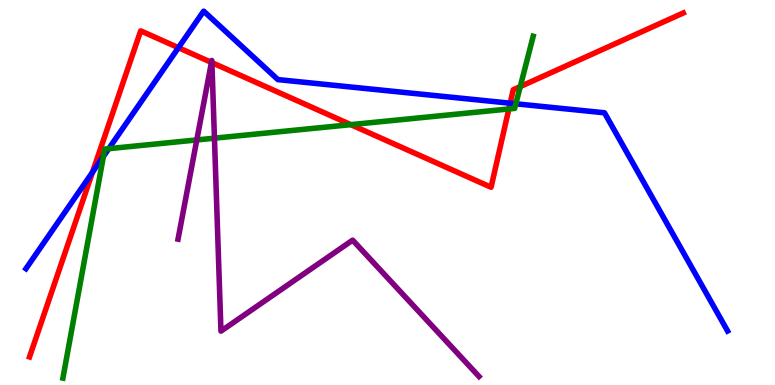[{'lines': ['blue', 'red'], 'intersections': [{'x': 1.19, 'y': 5.53}, {'x': 2.3, 'y': 8.76}, {'x': 6.58, 'y': 7.32}]}, {'lines': ['green', 'red'], 'intersections': [{'x': 4.53, 'y': 6.76}, {'x': 6.57, 'y': 7.17}, {'x': 6.71, 'y': 7.75}]}, {'lines': ['purple', 'red'], 'intersections': [{'x': 2.73, 'y': 8.38}, {'x': 2.73, 'y': 8.37}]}, {'lines': ['blue', 'green'], 'intersections': [{'x': 1.33, 'y': 5.94}, {'x': 1.4, 'y': 6.14}, {'x': 6.66, 'y': 7.3}]}, {'lines': ['blue', 'purple'], 'intersections': []}, {'lines': ['green', 'purple'], 'intersections': [{'x': 2.54, 'y': 6.37}, {'x': 2.77, 'y': 6.41}]}]